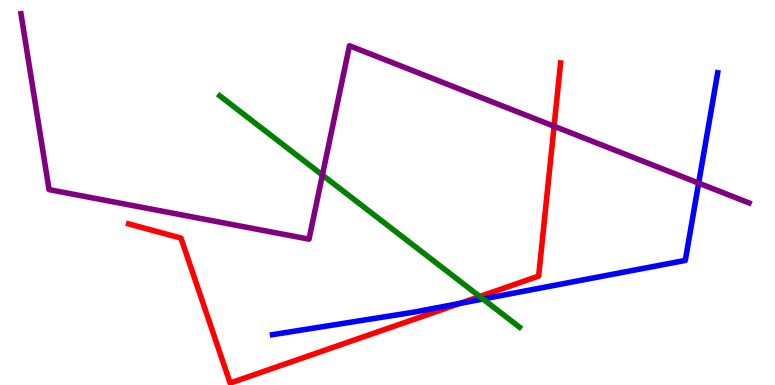[{'lines': ['blue', 'red'], 'intersections': [{'x': 5.93, 'y': 2.12}]}, {'lines': ['green', 'red'], 'intersections': [{'x': 6.19, 'y': 2.3}]}, {'lines': ['purple', 'red'], 'intersections': [{'x': 7.15, 'y': 6.72}]}, {'lines': ['blue', 'green'], 'intersections': [{'x': 6.23, 'y': 2.23}]}, {'lines': ['blue', 'purple'], 'intersections': [{'x': 9.01, 'y': 5.24}]}, {'lines': ['green', 'purple'], 'intersections': [{'x': 4.16, 'y': 5.45}]}]